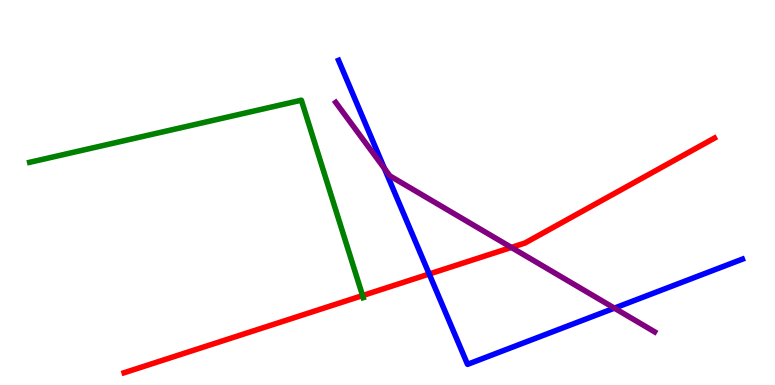[{'lines': ['blue', 'red'], 'intersections': [{'x': 5.54, 'y': 2.88}]}, {'lines': ['green', 'red'], 'intersections': [{'x': 4.68, 'y': 2.32}]}, {'lines': ['purple', 'red'], 'intersections': [{'x': 6.6, 'y': 3.57}]}, {'lines': ['blue', 'green'], 'intersections': []}, {'lines': ['blue', 'purple'], 'intersections': [{'x': 4.96, 'y': 5.62}, {'x': 7.93, 'y': 2.0}]}, {'lines': ['green', 'purple'], 'intersections': []}]